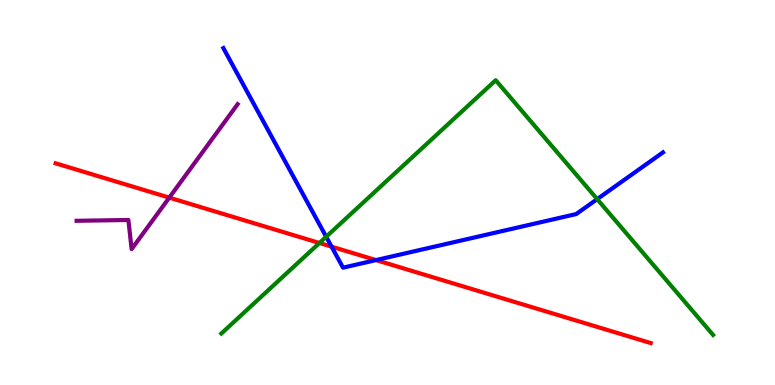[{'lines': ['blue', 'red'], 'intersections': [{'x': 4.28, 'y': 3.59}, {'x': 4.85, 'y': 3.24}]}, {'lines': ['green', 'red'], 'intersections': [{'x': 4.12, 'y': 3.69}]}, {'lines': ['purple', 'red'], 'intersections': [{'x': 2.18, 'y': 4.87}]}, {'lines': ['blue', 'green'], 'intersections': [{'x': 4.21, 'y': 3.85}, {'x': 7.71, 'y': 4.83}]}, {'lines': ['blue', 'purple'], 'intersections': []}, {'lines': ['green', 'purple'], 'intersections': []}]